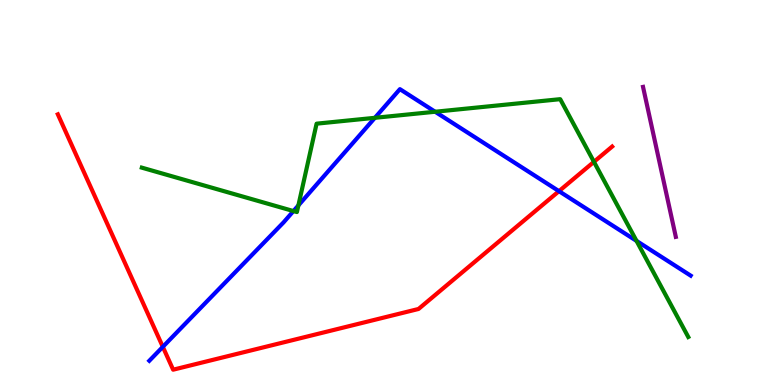[{'lines': ['blue', 'red'], 'intersections': [{'x': 2.1, 'y': 0.991}, {'x': 7.21, 'y': 5.03}]}, {'lines': ['green', 'red'], 'intersections': [{'x': 7.66, 'y': 5.8}]}, {'lines': ['purple', 'red'], 'intersections': []}, {'lines': ['blue', 'green'], 'intersections': [{'x': 3.79, 'y': 4.52}, {'x': 3.85, 'y': 4.66}, {'x': 4.84, 'y': 6.94}, {'x': 5.61, 'y': 7.1}, {'x': 8.21, 'y': 3.74}]}, {'lines': ['blue', 'purple'], 'intersections': []}, {'lines': ['green', 'purple'], 'intersections': []}]